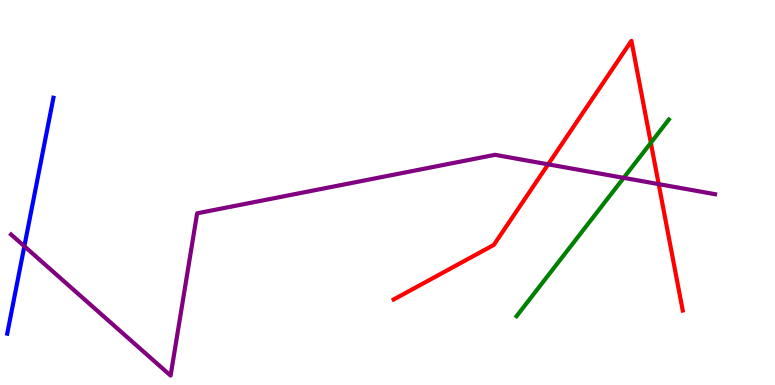[{'lines': ['blue', 'red'], 'intersections': []}, {'lines': ['green', 'red'], 'intersections': [{'x': 8.4, 'y': 6.29}]}, {'lines': ['purple', 'red'], 'intersections': [{'x': 7.07, 'y': 5.73}, {'x': 8.5, 'y': 5.22}]}, {'lines': ['blue', 'green'], 'intersections': []}, {'lines': ['blue', 'purple'], 'intersections': [{'x': 0.314, 'y': 3.6}]}, {'lines': ['green', 'purple'], 'intersections': [{'x': 8.05, 'y': 5.38}]}]